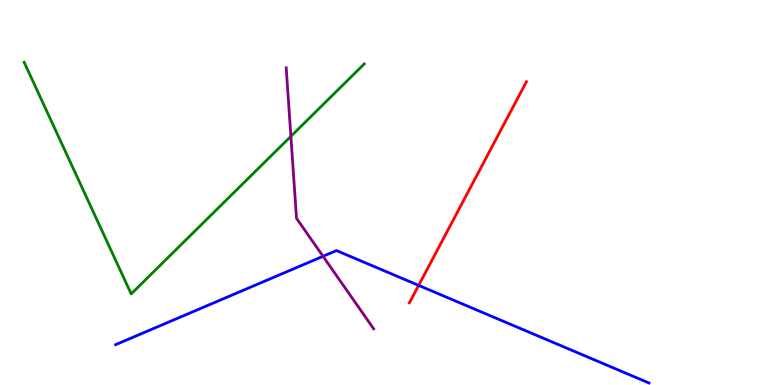[{'lines': ['blue', 'red'], 'intersections': [{'x': 5.4, 'y': 2.59}]}, {'lines': ['green', 'red'], 'intersections': []}, {'lines': ['purple', 'red'], 'intersections': []}, {'lines': ['blue', 'green'], 'intersections': []}, {'lines': ['blue', 'purple'], 'intersections': [{'x': 4.17, 'y': 3.34}]}, {'lines': ['green', 'purple'], 'intersections': [{'x': 3.75, 'y': 6.46}]}]